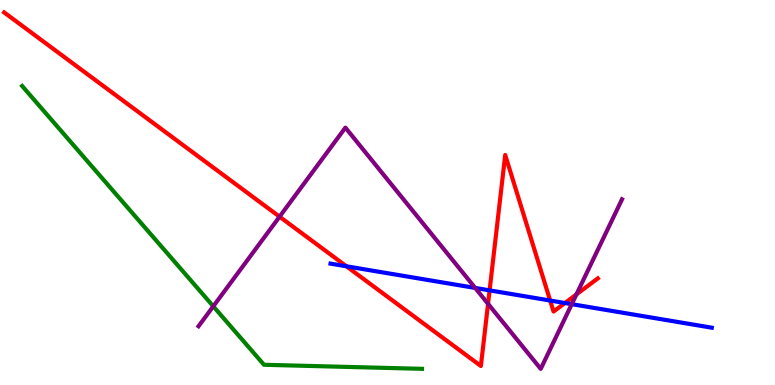[{'lines': ['blue', 'red'], 'intersections': [{'x': 4.47, 'y': 3.08}, {'x': 6.32, 'y': 2.46}, {'x': 7.1, 'y': 2.19}, {'x': 7.29, 'y': 2.13}]}, {'lines': ['green', 'red'], 'intersections': []}, {'lines': ['purple', 'red'], 'intersections': [{'x': 3.61, 'y': 4.37}, {'x': 6.3, 'y': 2.11}, {'x': 7.44, 'y': 2.35}]}, {'lines': ['blue', 'green'], 'intersections': []}, {'lines': ['blue', 'purple'], 'intersections': [{'x': 6.13, 'y': 2.52}, {'x': 7.38, 'y': 2.1}]}, {'lines': ['green', 'purple'], 'intersections': [{'x': 2.75, 'y': 2.04}]}]